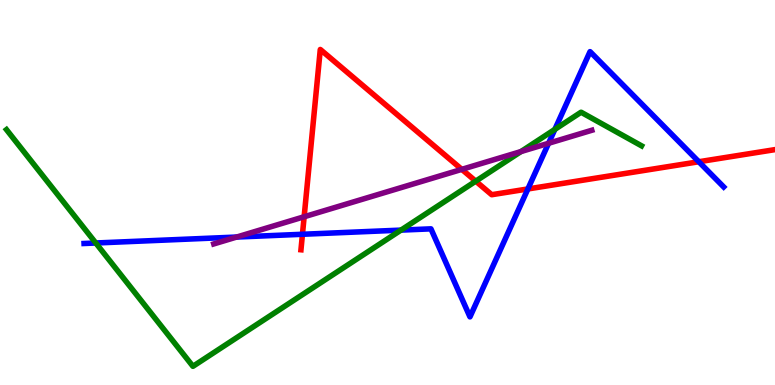[{'lines': ['blue', 'red'], 'intersections': [{'x': 3.9, 'y': 3.91}, {'x': 6.81, 'y': 5.09}, {'x': 9.02, 'y': 5.8}]}, {'lines': ['green', 'red'], 'intersections': [{'x': 6.14, 'y': 5.29}]}, {'lines': ['purple', 'red'], 'intersections': [{'x': 3.92, 'y': 4.37}, {'x': 5.96, 'y': 5.6}]}, {'lines': ['blue', 'green'], 'intersections': [{'x': 1.24, 'y': 3.69}, {'x': 5.17, 'y': 4.02}, {'x': 7.16, 'y': 6.64}]}, {'lines': ['blue', 'purple'], 'intersections': [{'x': 3.05, 'y': 3.84}, {'x': 7.08, 'y': 6.28}]}, {'lines': ['green', 'purple'], 'intersections': [{'x': 6.72, 'y': 6.06}]}]